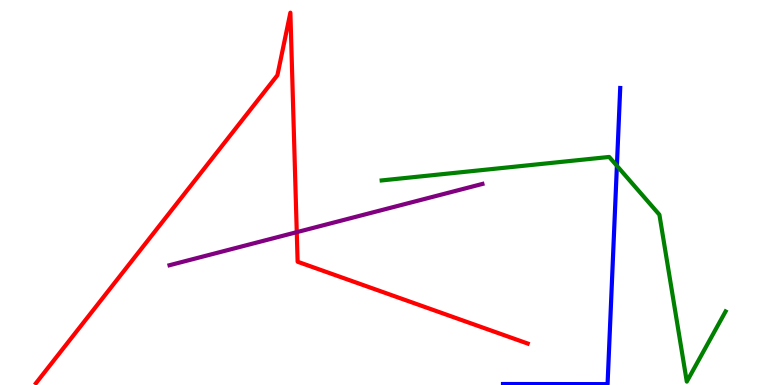[{'lines': ['blue', 'red'], 'intersections': []}, {'lines': ['green', 'red'], 'intersections': []}, {'lines': ['purple', 'red'], 'intersections': [{'x': 3.83, 'y': 3.97}]}, {'lines': ['blue', 'green'], 'intersections': [{'x': 7.96, 'y': 5.69}]}, {'lines': ['blue', 'purple'], 'intersections': []}, {'lines': ['green', 'purple'], 'intersections': []}]